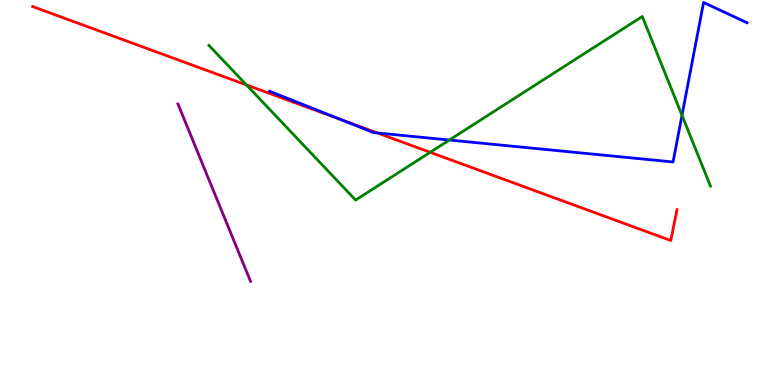[{'lines': ['blue', 'red'], 'intersections': [{'x': 4.39, 'y': 6.9}, {'x': 4.87, 'y': 6.55}]}, {'lines': ['green', 'red'], 'intersections': [{'x': 3.18, 'y': 7.79}, {'x': 5.55, 'y': 6.04}]}, {'lines': ['purple', 'red'], 'intersections': []}, {'lines': ['blue', 'green'], 'intersections': [{'x': 5.8, 'y': 6.36}, {'x': 8.8, 'y': 7.01}]}, {'lines': ['blue', 'purple'], 'intersections': []}, {'lines': ['green', 'purple'], 'intersections': []}]